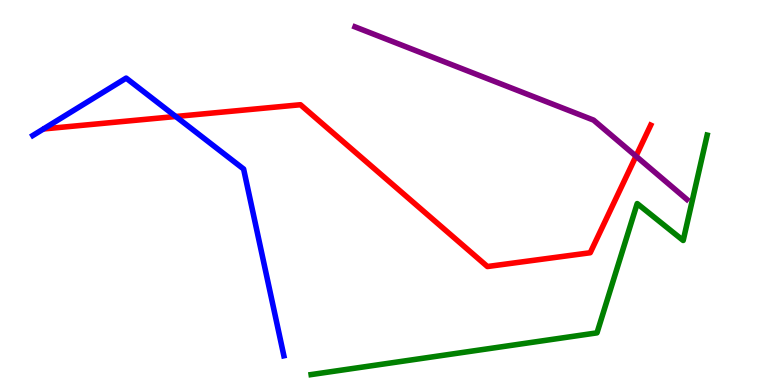[{'lines': ['blue', 'red'], 'intersections': [{'x': 2.27, 'y': 6.97}]}, {'lines': ['green', 'red'], 'intersections': []}, {'lines': ['purple', 'red'], 'intersections': [{'x': 8.21, 'y': 5.94}]}, {'lines': ['blue', 'green'], 'intersections': []}, {'lines': ['blue', 'purple'], 'intersections': []}, {'lines': ['green', 'purple'], 'intersections': []}]